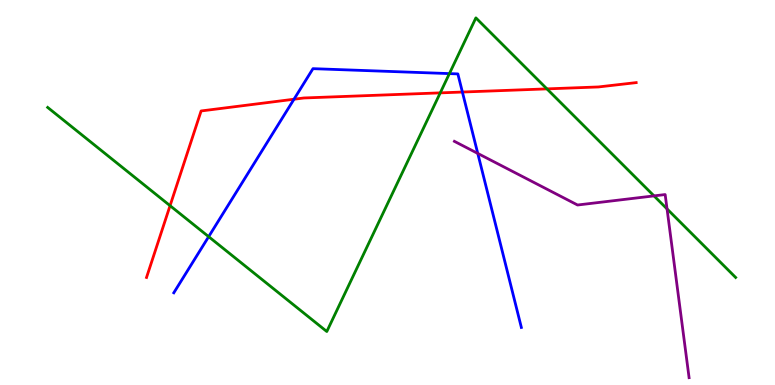[{'lines': ['blue', 'red'], 'intersections': [{'x': 3.79, 'y': 7.42}, {'x': 5.97, 'y': 7.61}]}, {'lines': ['green', 'red'], 'intersections': [{'x': 2.19, 'y': 4.66}, {'x': 5.68, 'y': 7.59}, {'x': 7.06, 'y': 7.69}]}, {'lines': ['purple', 'red'], 'intersections': []}, {'lines': ['blue', 'green'], 'intersections': [{'x': 2.69, 'y': 3.85}, {'x': 5.8, 'y': 8.09}]}, {'lines': ['blue', 'purple'], 'intersections': [{'x': 6.16, 'y': 6.02}]}, {'lines': ['green', 'purple'], 'intersections': [{'x': 8.44, 'y': 4.91}, {'x': 8.61, 'y': 4.57}]}]